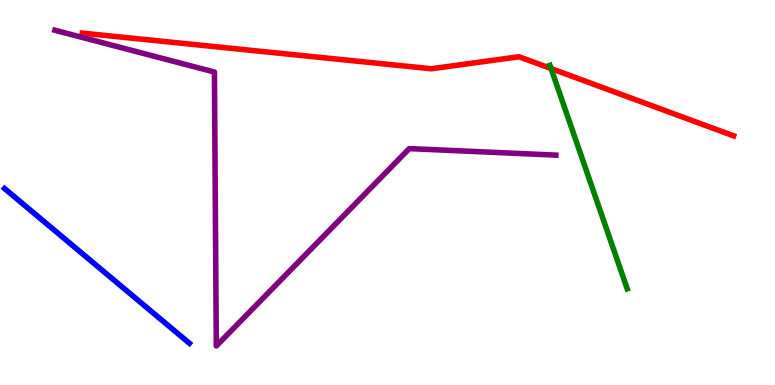[{'lines': ['blue', 'red'], 'intersections': []}, {'lines': ['green', 'red'], 'intersections': [{'x': 7.11, 'y': 8.22}]}, {'lines': ['purple', 'red'], 'intersections': []}, {'lines': ['blue', 'green'], 'intersections': []}, {'lines': ['blue', 'purple'], 'intersections': []}, {'lines': ['green', 'purple'], 'intersections': []}]